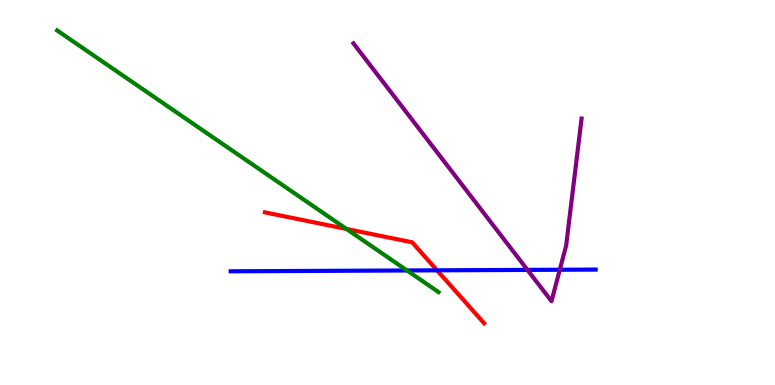[{'lines': ['blue', 'red'], 'intersections': [{'x': 5.64, 'y': 2.98}]}, {'lines': ['green', 'red'], 'intersections': [{'x': 4.47, 'y': 4.05}]}, {'lines': ['purple', 'red'], 'intersections': []}, {'lines': ['blue', 'green'], 'intersections': [{'x': 5.25, 'y': 2.97}]}, {'lines': ['blue', 'purple'], 'intersections': [{'x': 6.81, 'y': 2.99}, {'x': 7.22, 'y': 2.99}]}, {'lines': ['green', 'purple'], 'intersections': []}]